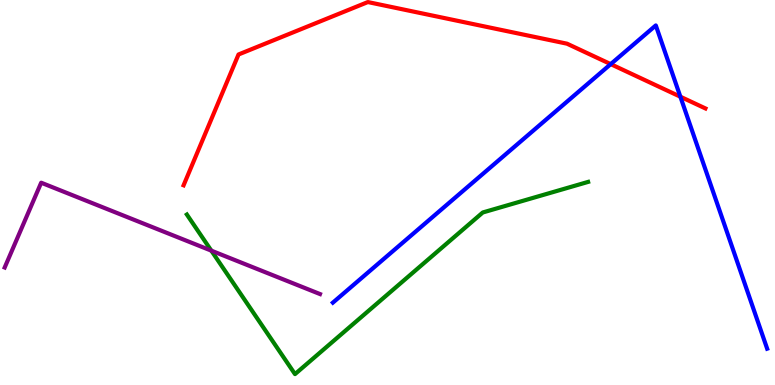[{'lines': ['blue', 'red'], 'intersections': [{'x': 7.88, 'y': 8.33}, {'x': 8.78, 'y': 7.49}]}, {'lines': ['green', 'red'], 'intersections': []}, {'lines': ['purple', 'red'], 'intersections': []}, {'lines': ['blue', 'green'], 'intersections': []}, {'lines': ['blue', 'purple'], 'intersections': []}, {'lines': ['green', 'purple'], 'intersections': [{'x': 2.73, 'y': 3.49}]}]